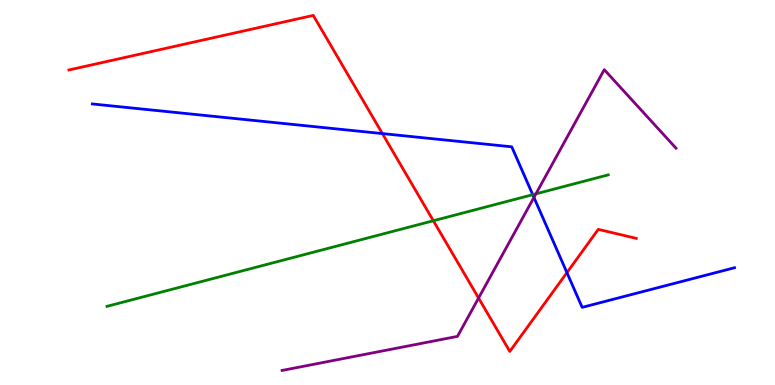[{'lines': ['blue', 'red'], 'intersections': [{'x': 4.93, 'y': 6.53}, {'x': 7.32, 'y': 2.92}]}, {'lines': ['green', 'red'], 'intersections': [{'x': 5.59, 'y': 4.27}]}, {'lines': ['purple', 'red'], 'intersections': [{'x': 6.18, 'y': 2.26}]}, {'lines': ['blue', 'green'], 'intersections': [{'x': 6.87, 'y': 4.94}]}, {'lines': ['blue', 'purple'], 'intersections': [{'x': 6.89, 'y': 4.87}]}, {'lines': ['green', 'purple'], 'intersections': [{'x': 6.92, 'y': 4.97}]}]